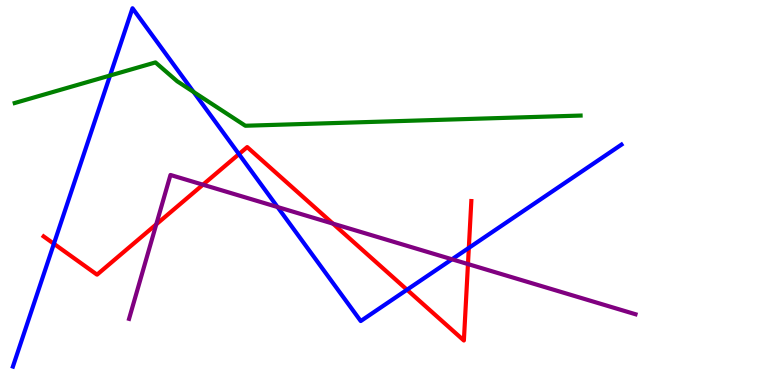[{'lines': ['blue', 'red'], 'intersections': [{'x': 0.695, 'y': 3.67}, {'x': 3.08, 'y': 6.0}, {'x': 5.25, 'y': 2.47}, {'x': 6.05, 'y': 3.56}]}, {'lines': ['green', 'red'], 'intersections': []}, {'lines': ['purple', 'red'], 'intersections': [{'x': 2.02, 'y': 4.17}, {'x': 2.62, 'y': 5.2}, {'x': 4.3, 'y': 4.19}, {'x': 6.04, 'y': 3.14}]}, {'lines': ['blue', 'green'], 'intersections': [{'x': 1.42, 'y': 8.04}, {'x': 2.5, 'y': 7.61}]}, {'lines': ['blue', 'purple'], 'intersections': [{'x': 3.58, 'y': 4.62}, {'x': 5.83, 'y': 3.27}]}, {'lines': ['green', 'purple'], 'intersections': []}]